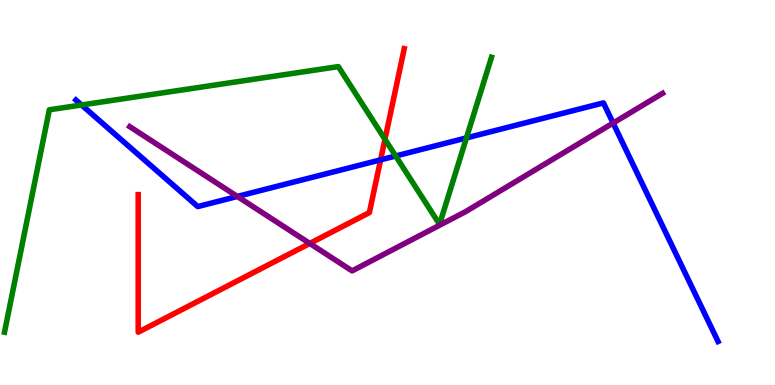[{'lines': ['blue', 'red'], 'intersections': [{'x': 4.91, 'y': 5.85}]}, {'lines': ['green', 'red'], 'intersections': [{'x': 4.97, 'y': 6.38}]}, {'lines': ['purple', 'red'], 'intersections': [{'x': 4.0, 'y': 3.68}]}, {'lines': ['blue', 'green'], 'intersections': [{'x': 1.05, 'y': 7.27}, {'x': 5.11, 'y': 5.95}, {'x': 6.02, 'y': 6.42}]}, {'lines': ['blue', 'purple'], 'intersections': [{'x': 3.06, 'y': 4.9}, {'x': 7.91, 'y': 6.8}]}, {'lines': ['green', 'purple'], 'intersections': []}]